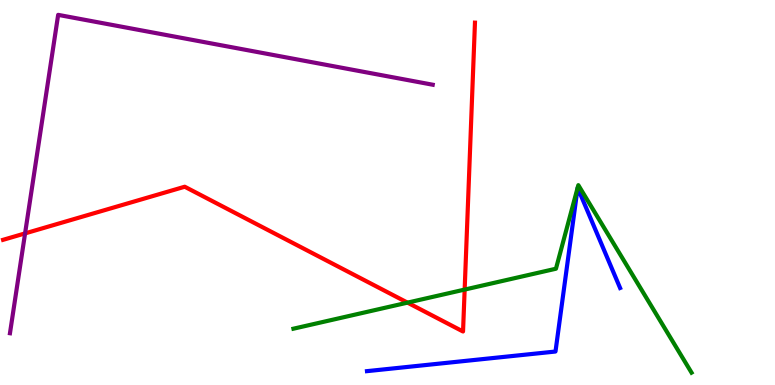[{'lines': ['blue', 'red'], 'intersections': []}, {'lines': ['green', 'red'], 'intersections': [{'x': 5.26, 'y': 2.14}, {'x': 6.0, 'y': 2.48}]}, {'lines': ['purple', 'red'], 'intersections': [{'x': 0.324, 'y': 3.94}]}, {'lines': ['blue', 'green'], 'intersections': []}, {'lines': ['blue', 'purple'], 'intersections': []}, {'lines': ['green', 'purple'], 'intersections': []}]